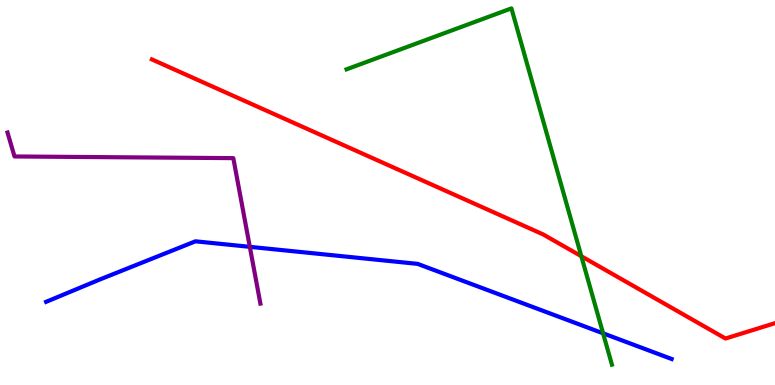[{'lines': ['blue', 'red'], 'intersections': []}, {'lines': ['green', 'red'], 'intersections': [{'x': 7.5, 'y': 3.34}]}, {'lines': ['purple', 'red'], 'intersections': []}, {'lines': ['blue', 'green'], 'intersections': [{'x': 7.78, 'y': 1.34}]}, {'lines': ['blue', 'purple'], 'intersections': [{'x': 3.22, 'y': 3.59}]}, {'lines': ['green', 'purple'], 'intersections': []}]